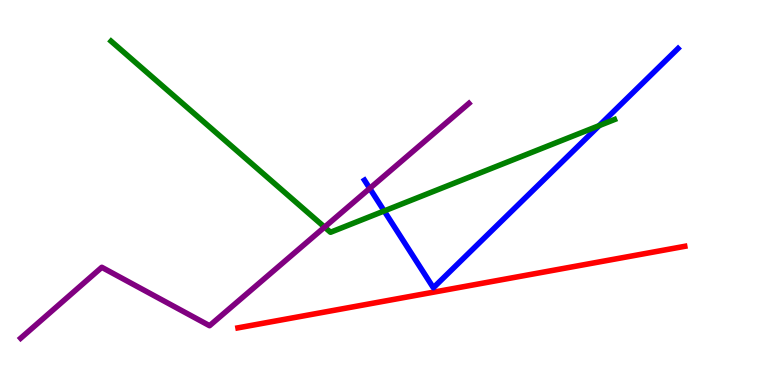[{'lines': ['blue', 'red'], 'intersections': []}, {'lines': ['green', 'red'], 'intersections': []}, {'lines': ['purple', 'red'], 'intersections': []}, {'lines': ['blue', 'green'], 'intersections': [{'x': 4.96, 'y': 4.52}, {'x': 7.73, 'y': 6.74}]}, {'lines': ['blue', 'purple'], 'intersections': [{'x': 4.77, 'y': 5.11}]}, {'lines': ['green', 'purple'], 'intersections': [{'x': 4.19, 'y': 4.1}]}]